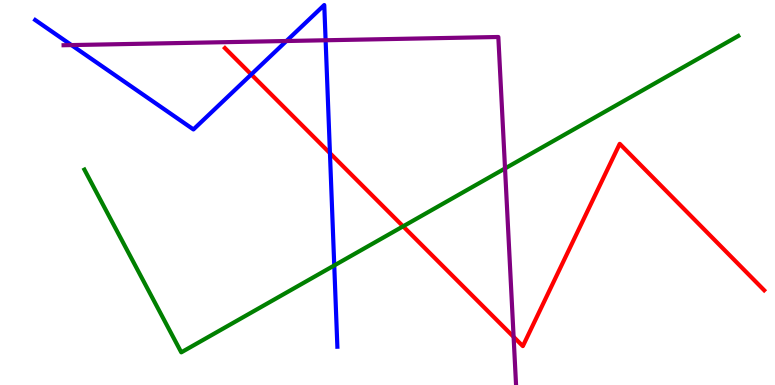[{'lines': ['blue', 'red'], 'intersections': [{'x': 3.24, 'y': 8.07}, {'x': 4.26, 'y': 6.02}]}, {'lines': ['green', 'red'], 'intersections': [{'x': 5.2, 'y': 4.12}]}, {'lines': ['purple', 'red'], 'intersections': [{'x': 6.63, 'y': 1.25}]}, {'lines': ['blue', 'green'], 'intersections': [{'x': 4.31, 'y': 3.11}]}, {'lines': ['blue', 'purple'], 'intersections': [{'x': 0.922, 'y': 8.83}, {'x': 3.7, 'y': 8.93}, {'x': 4.2, 'y': 8.95}]}, {'lines': ['green', 'purple'], 'intersections': [{'x': 6.52, 'y': 5.62}]}]